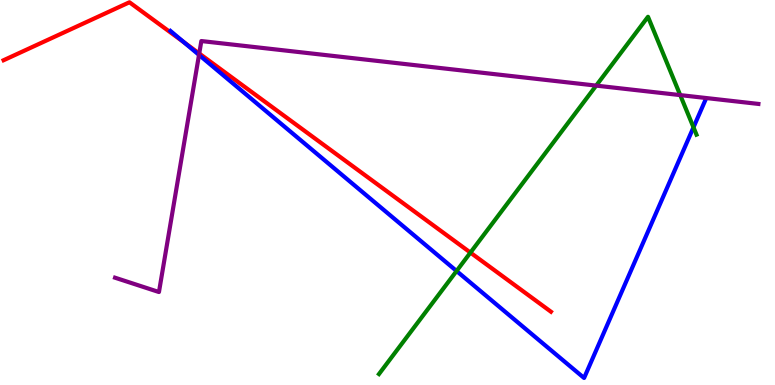[{'lines': ['blue', 'red'], 'intersections': [{'x': 2.37, 'y': 8.9}]}, {'lines': ['green', 'red'], 'intersections': [{'x': 6.07, 'y': 3.44}]}, {'lines': ['purple', 'red'], 'intersections': [{'x': 2.57, 'y': 8.61}]}, {'lines': ['blue', 'green'], 'intersections': [{'x': 5.89, 'y': 2.96}, {'x': 8.95, 'y': 6.69}]}, {'lines': ['blue', 'purple'], 'intersections': [{'x': 2.57, 'y': 8.57}]}, {'lines': ['green', 'purple'], 'intersections': [{'x': 7.69, 'y': 7.78}, {'x': 8.78, 'y': 7.53}]}]